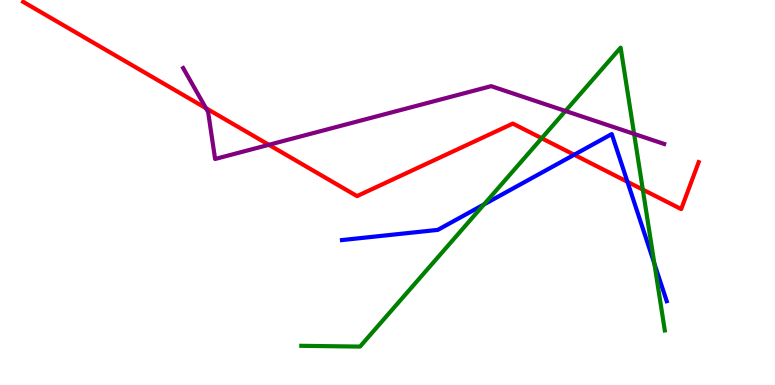[{'lines': ['blue', 'red'], 'intersections': [{'x': 7.41, 'y': 5.98}, {'x': 8.1, 'y': 5.28}]}, {'lines': ['green', 'red'], 'intersections': [{'x': 6.99, 'y': 6.41}, {'x': 8.29, 'y': 5.08}]}, {'lines': ['purple', 'red'], 'intersections': [{'x': 2.66, 'y': 7.19}, {'x': 3.47, 'y': 6.24}]}, {'lines': ['blue', 'green'], 'intersections': [{'x': 6.24, 'y': 4.69}, {'x': 8.44, 'y': 3.15}]}, {'lines': ['blue', 'purple'], 'intersections': []}, {'lines': ['green', 'purple'], 'intersections': [{'x': 7.3, 'y': 7.12}, {'x': 8.18, 'y': 6.52}]}]